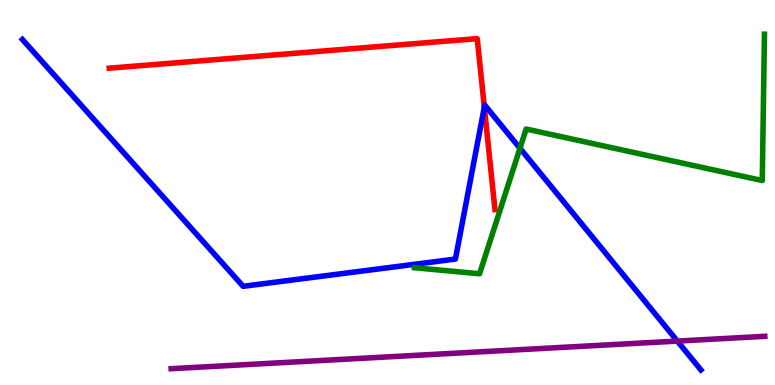[{'lines': ['blue', 'red'], 'intersections': [{'x': 6.25, 'y': 7.22}]}, {'lines': ['green', 'red'], 'intersections': []}, {'lines': ['purple', 'red'], 'intersections': []}, {'lines': ['blue', 'green'], 'intersections': [{'x': 6.71, 'y': 6.15}]}, {'lines': ['blue', 'purple'], 'intersections': [{'x': 8.74, 'y': 1.14}]}, {'lines': ['green', 'purple'], 'intersections': []}]